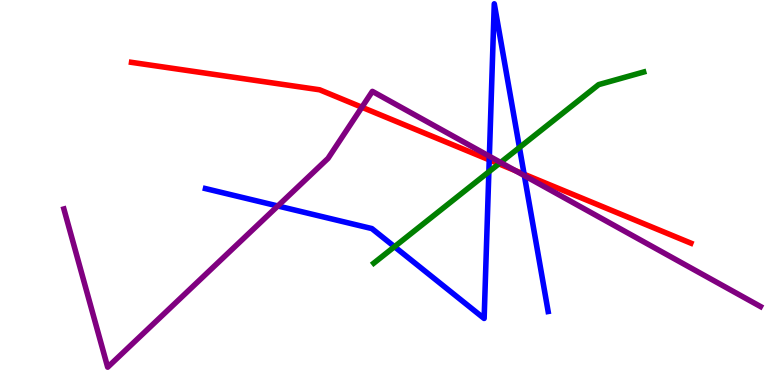[{'lines': ['blue', 'red'], 'intersections': [{'x': 6.31, 'y': 5.85}, {'x': 6.76, 'y': 5.47}]}, {'lines': ['green', 'red'], 'intersections': [{'x': 6.44, 'y': 5.74}]}, {'lines': ['purple', 'red'], 'intersections': [{'x': 4.67, 'y': 7.21}, {'x': 6.65, 'y': 5.57}]}, {'lines': ['blue', 'green'], 'intersections': [{'x': 5.09, 'y': 3.59}, {'x': 6.31, 'y': 5.54}, {'x': 6.7, 'y': 6.17}]}, {'lines': ['blue', 'purple'], 'intersections': [{'x': 3.58, 'y': 4.65}, {'x': 6.31, 'y': 5.94}, {'x': 6.77, 'y': 5.44}]}, {'lines': ['green', 'purple'], 'intersections': [{'x': 6.46, 'y': 5.78}]}]